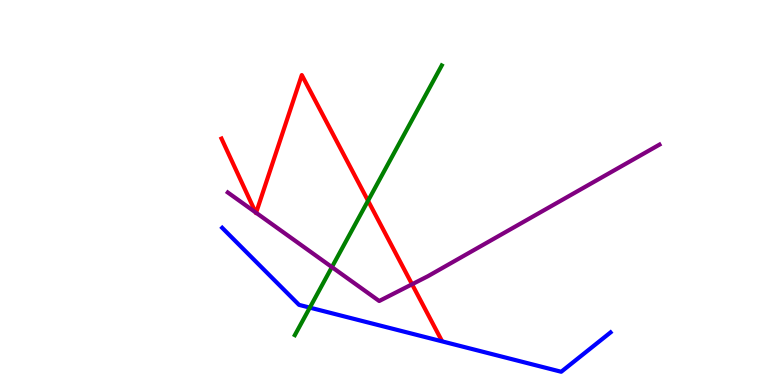[{'lines': ['blue', 'red'], 'intersections': []}, {'lines': ['green', 'red'], 'intersections': [{'x': 4.75, 'y': 4.79}]}, {'lines': ['purple', 'red'], 'intersections': [{'x': 3.3, 'y': 4.48}, {'x': 3.3, 'y': 4.47}, {'x': 5.32, 'y': 2.62}]}, {'lines': ['blue', 'green'], 'intersections': [{'x': 4.0, 'y': 2.01}]}, {'lines': ['blue', 'purple'], 'intersections': []}, {'lines': ['green', 'purple'], 'intersections': [{'x': 4.28, 'y': 3.06}]}]